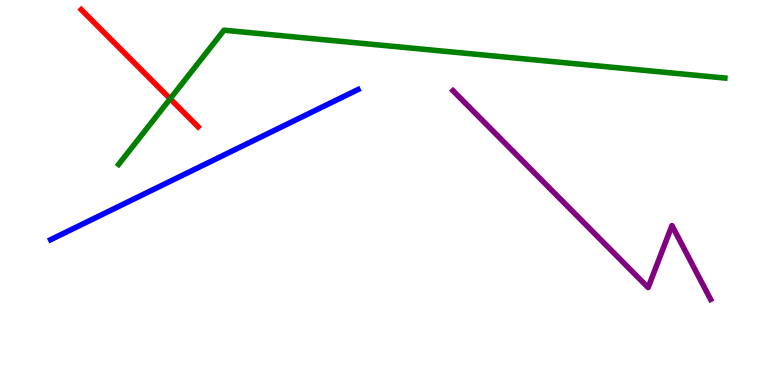[{'lines': ['blue', 'red'], 'intersections': []}, {'lines': ['green', 'red'], 'intersections': [{'x': 2.2, 'y': 7.43}]}, {'lines': ['purple', 'red'], 'intersections': []}, {'lines': ['blue', 'green'], 'intersections': []}, {'lines': ['blue', 'purple'], 'intersections': []}, {'lines': ['green', 'purple'], 'intersections': []}]